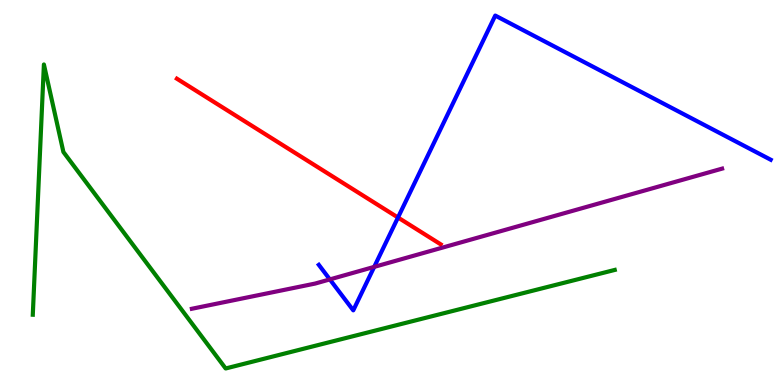[{'lines': ['blue', 'red'], 'intersections': [{'x': 5.14, 'y': 4.35}]}, {'lines': ['green', 'red'], 'intersections': []}, {'lines': ['purple', 'red'], 'intersections': []}, {'lines': ['blue', 'green'], 'intersections': []}, {'lines': ['blue', 'purple'], 'intersections': [{'x': 4.26, 'y': 2.74}, {'x': 4.83, 'y': 3.07}]}, {'lines': ['green', 'purple'], 'intersections': []}]